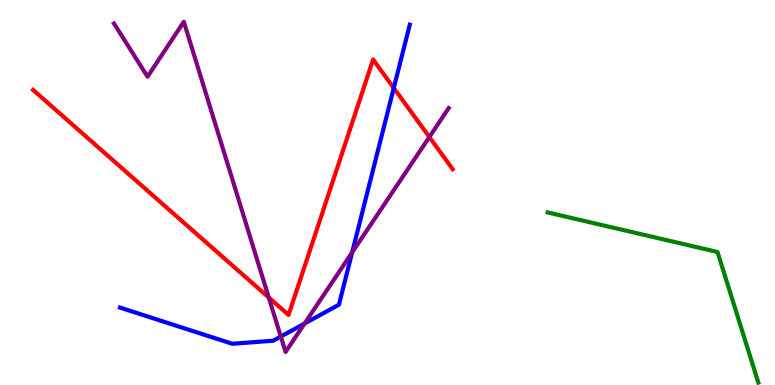[{'lines': ['blue', 'red'], 'intersections': [{'x': 5.08, 'y': 7.71}]}, {'lines': ['green', 'red'], 'intersections': []}, {'lines': ['purple', 'red'], 'intersections': [{'x': 3.47, 'y': 2.27}, {'x': 5.54, 'y': 6.44}]}, {'lines': ['blue', 'green'], 'intersections': []}, {'lines': ['blue', 'purple'], 'intersections': [{'x': 3.62, 'y': 1.26}, {'x': 3.93, 'y': 1.6}, {'x': 4.54, 'y': 3.44}]}, {'lines': ['green', 'purple'], 'intersections': []}]